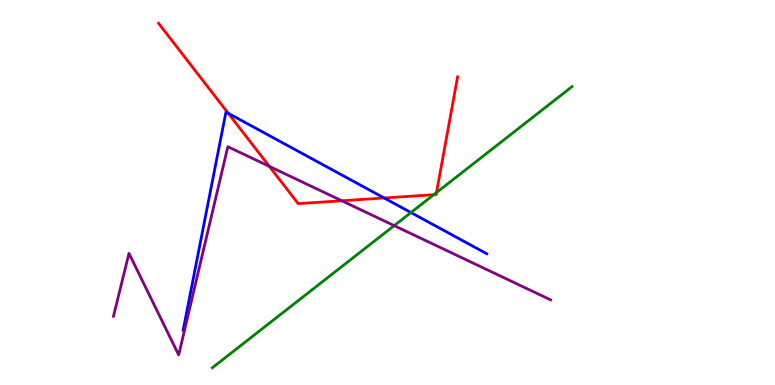[{'lines': ['blue', 'red'], 'intersections': [{'x': 2.94, 'y': 7.06}, {'x': 4.96, 'y': 4.86}]}, {'lines': ['green', 'red'], 'intersections': [{'x': 5.6, 'y': 4.94}, {'x': 5.63, 'y': 5.0}]}, {'lines': ['purple', 'red'], 'intersections': [{'x': 3.48, 'y': 5.68}, {'x': 4.41, 'y': 4.79}]}, {'lines': ['blue', 'green'], 'intersections': [{'x': 5.3, 'y': 4.48}]}, {'lines': ['blue', 'purple'], 'intersections': []}, {'lines': ['green', 'purple'], 'intersections': [{'x': 5.09, 'y': 4.14}]}]